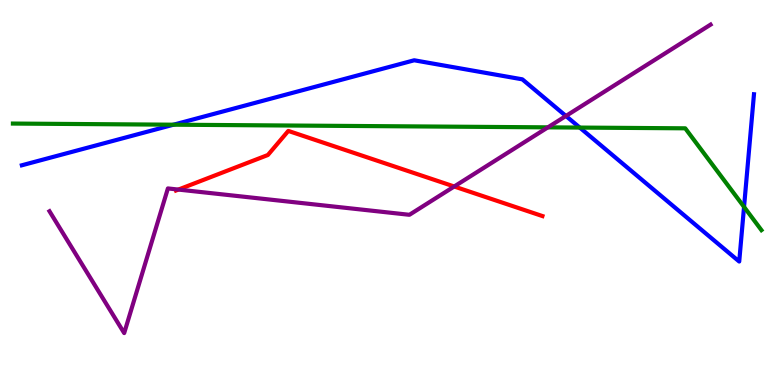[{'lines': ['blue', 'red'], 'intersections': []}, {'lines': ['green', 'red'], 'intersections': []}, {'lines': ['purple', 'red'], 'intersections': [{'x': 2.3, 'y': 5.08}, {'x': 5.86, 'y': 5.16}]}, {'lines': ['blue', 'green'], 'intersections': [{'x': 2.24, 'y': 6.76}, {'x': 7.48, 'y': 6.69}, {'x': 9.6, 'y': 4.63}]}, {'lines': ['blue', 'purple'], 'intersections': [{'x': 7.3, 'y': 6.99}]}, {'lines': ['green', 'purple'], 'intersections': [{'x': 7.07, 'y': 6.69}]}]